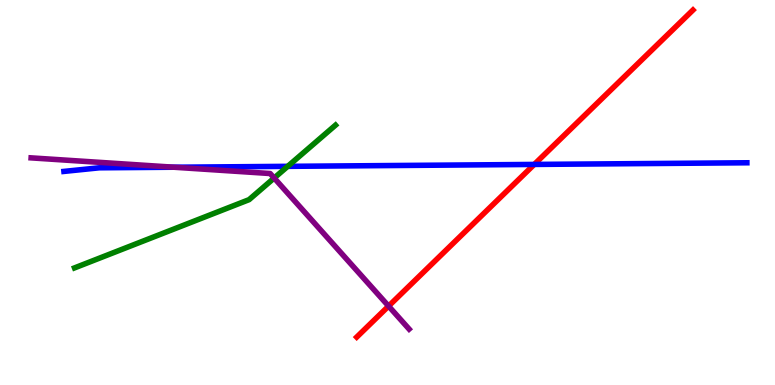[{'lines': ['blue', 'red'], 'intersections': [{'x': 6.89, 'y': 5.73}]}, {'lines': ['green', 'red'], 'intersections': []}, {'lines': ['purple', 'red'], 'intersections': [{'x': 5.01, 'y': 2.05}]}, {'lines': ['blue', 'green'], 'intersections': [{'x': 3.71, 'y': 5.68}]}, {'lines': ['blue', 'purple'], 'intersections': [{'x': 2.24, 'y': 5.66}]}, {'lines': ['green', 'purple'], 'intersections': [{'x': 3.54, 'y': 5.38}]}]